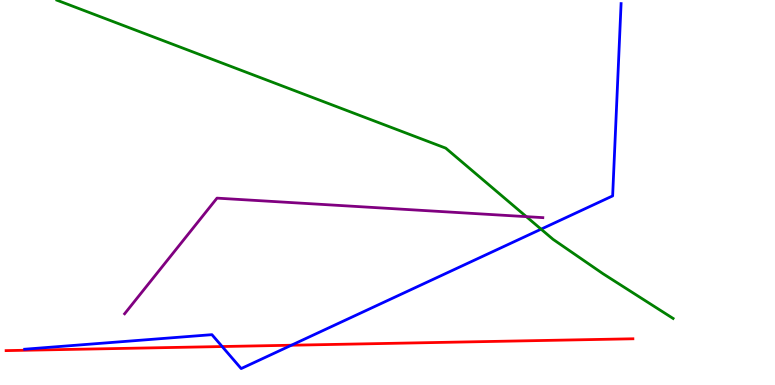[{'lines': ['blue', 'red'], 'intersections': [{'x': 2.87, 'y': 0.999}, {'x': 3.76, 'y': 1.03}]}, {'lines': ['green', 'red'], 'intersections': []}, {'lines': ['purple', 'red'], 'intersections': []}, {'lines': ['blue', 'green'], 'intersections': [{'x': 6.98, 'y': 4.05}]}, {'lines': ['blue', 'purple'], 'intersections': []}, {'lines': ['green', 'purple'], 'intersections': [{'x': 6.79, 'y': 4.37}]}]